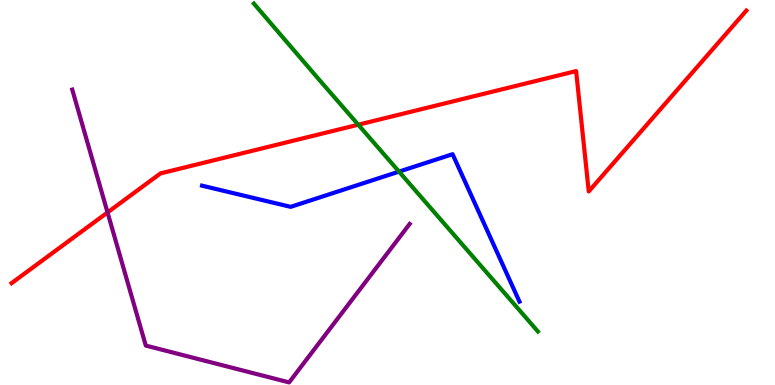[{'lines': ['blue', 'red'], 'intersections': []}, {'lines': ['green', 'red'], 'intersections': [{'x': 4.62, 'y': 6.76}]}, {'lines': ['purple', 'red'], 'intersections': [{'x': 1.39, 'y': 4.48}]}, {'lines': ['blue', 'green'], 'intersections': [{'x': 5.15, 'y': 5.54}]}, {'lines': ['blue', 'purple'], 'intersections': []}, {'lines': ['green', 'purple'], 'intersections': []}]